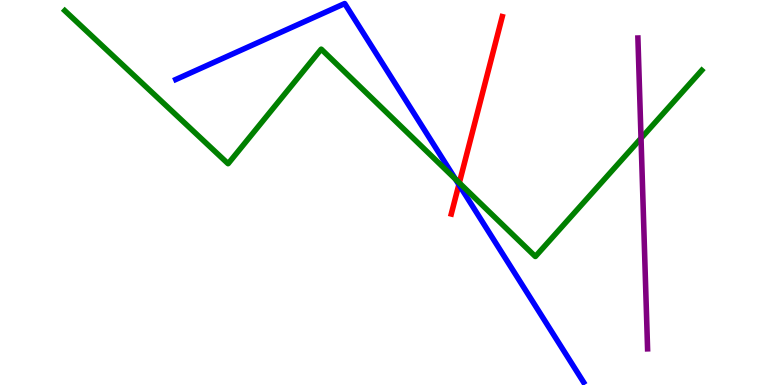[{'lines': ['blue', 'red'], 'intersections': [{'x': 5.92, 'y': 5.21}]}, {'lines': ['green', 'red'], 'intersections': [{'x': 5.93, 'y': 5.25}]}, {'lines': ['purple', 'red'], 'intersections': []}, {'lines': ['blue', 'green'], 'intersections': [{'x': 5.88, 'y': 5.35}]}, {'lines': ['blue', 'purple'], 'intersections': []}, {'lines': ['green', 'purple'], 'intersections': [{'x': 8.27, 'y': 6.41}]}]